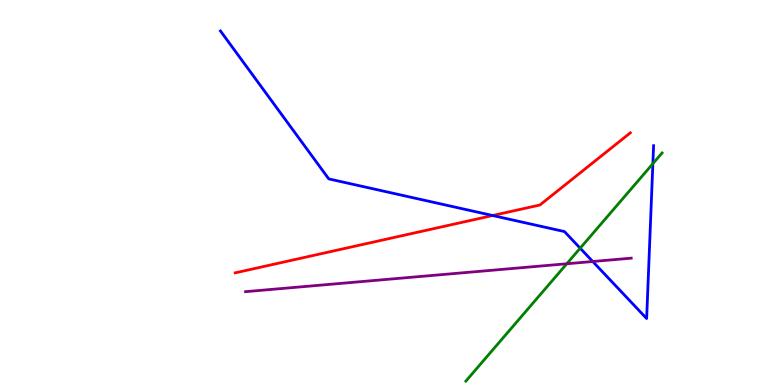[{'lines': ['blue', 'red'], 'intersections': [{'x': 6.36, 'y': 4.4}]}, {'lines': ['green', 'red'], 'intersections': []}, {'lines': ['purple', 'red'], 'intersections': []}, {'lines': ['blue', 'green'], 'intersections': [{'x': 7.49, 'y': 3.55}, {'x': 8.42, 'y': 5.75}]}, {'lines': ['blue', 'purple'], 'intersections': [{'x': 7.65, 'y': 3.21}]}, {'lines': ['green', 'purple'], 'intersections': [{'x': 7.31, 'y': 3.15}]}]